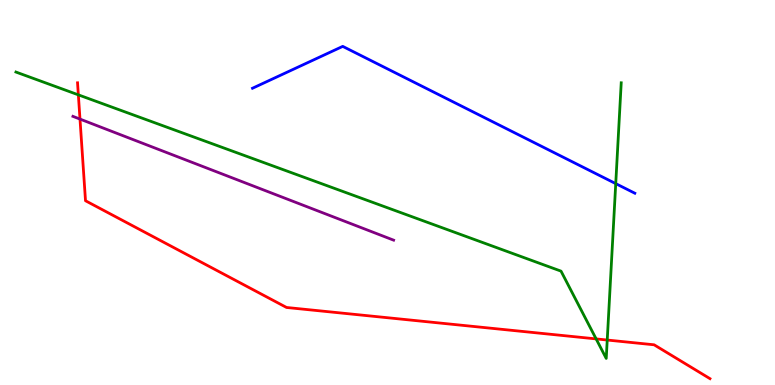[{'lines': ['blue', 'red'], 'intersections': []}, {'lines': ['green', 'red'], 'intersections': [{'x': 1.01, 'y': 7.54}, {'x': 7.69, 'y': 1.2}, {'x': 7.84, 'y': 1.17}]}, {'lines': ['purple', 'red'], 'intersections': [{'x': 1.03, 'y': 6.91}]}, {'lines': ['blue', 'green'], 'intersections': [{'x': 7.95, 'y': 5.23}]}, {'lines': ['blue', 'purple'], 'intersections': []}, {'lines': ['green', 'purple'], 'intersections': []}]